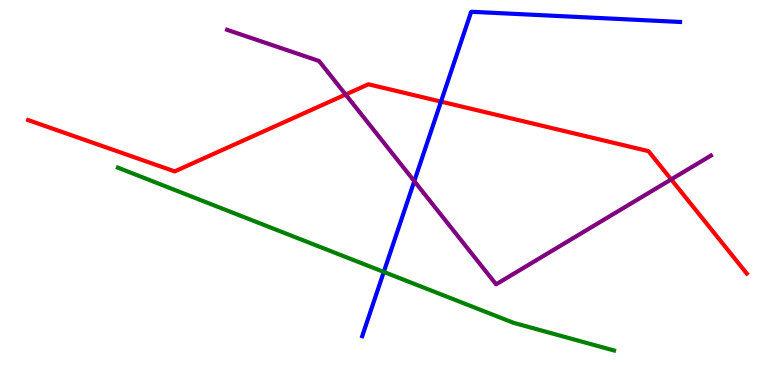[{'lines': ['blue', 'red'], 'intersections': [{'x': 5.69, 'y': 7.36}]}, {'lines': ['green', 'red'], 'intersections': []}, {'lines': ['purple', 'red'], 'intersections': [{'x': 4.46, 'y': 7.54}, {'x': 8.66, 'y': 5.34}]}, {'lines': ['blue', 'green'], 'intersections': [{'x': 4.95, 'y': 2.94}]}, {'lines': ['blue', 'purple'], 'intersections': [{'x': 5.35, 'y': 5.3}]}, {'lines': ['green', 'purple'], 'intersections': []}]